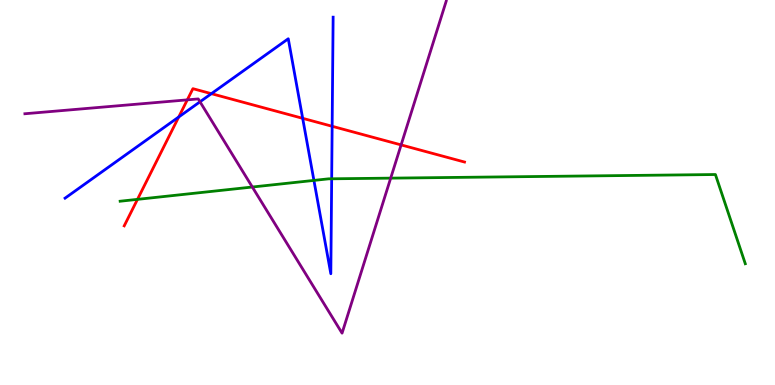[{'lines': ['blue', 'red'], 'intersections': [{'x': 2.31, 'y': 6.96}, {'x': 2.73, 'y': 7.57}, {'x': 3.91, 'y': 6.93}, {'x': 4.29, 'y': 6.72}]}, {'lines': ['green', 'red'], 'intersections': [{'x': 1.77, 'y': 4.82}]}, {'lines': ['purple', 'red'], 'intersections': [{'x': 2.42, 'y': 7.41}, {'x': 5.18, 'y': 6.24}]}, {'lines': ['blue', 'green'], 'intersections': [{'x': 4.05, 'y': 5.31}, {'x': 4.28, 'y': 5.36}]}, {'lines': ['blue', 'purple'], 'intersections': [{'x': 2.58, 'y': 7.36}]}, {'lines': ['green', 'purple'], 'intersections': [{'x': 3.26, 'y': 5.14}, {'x': 5.04, 'y': 5.37}]}]